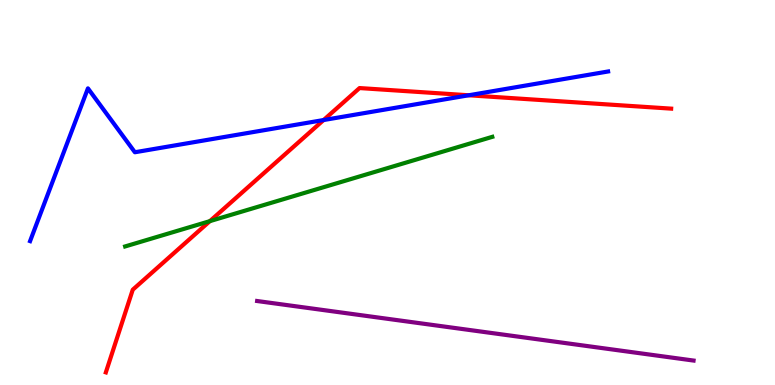[{'lines': ['blue', 'red'], 'intersections': [{'x': 4.18, 'y': 6.88}, {'x': 6.05, 'y': 7.53}]}, {'lines': ['green', 'red'], 'intersections': [{'x': 2.71, 'y': 4.26}]}, {'lines': ['purple', 'red'], 'intersections': []}, {'lines': ['blue', 'green'], 'intersections': []}, {'lines': ['blue', 'purple'], 'intersections': []}, {'lines': ['green', 'purple'], 'intersections': []}]